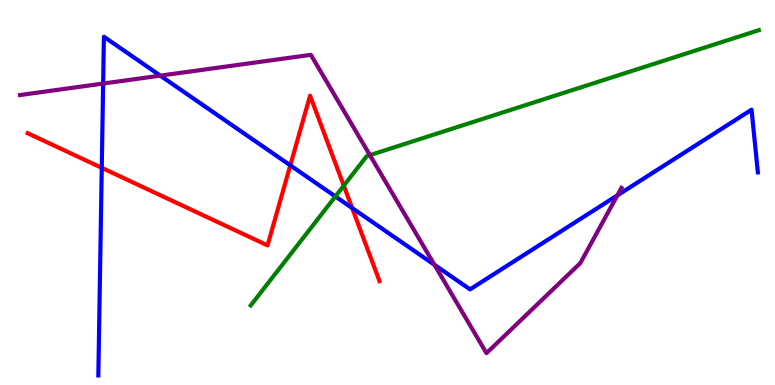[{'lines': ['blue', 'red'], 'intersections': [{'x': 1.31, 'y': 5.64}, {'x': 3.75, 'y': 5.71}, {'x': 4.54, 'y': 4.6}]}, {'lines': ['green', 'red'], 'intersections': [{'x': 4.44, 'y': 5.18}]}, {'lines': ['purple', 'red'], 'intersections': []}, {'lines': ['blue', 'green'], 'intersections': [{'x': 4.33, 'y': 4.9}]}, {'lines': ['blue', 'purple'], 'intersections': [{'x': 1.33, 'y': 7.83}, {'x': 2.07, 'y': 8.04}, {'x': 5.61, 'y': 3.12}, {'x': 7.97, 'y': 4.93}]}, {'lines': ['green', 'purple'], 'intersections': [{'x': 4.77, 'y': 5.97}]}]